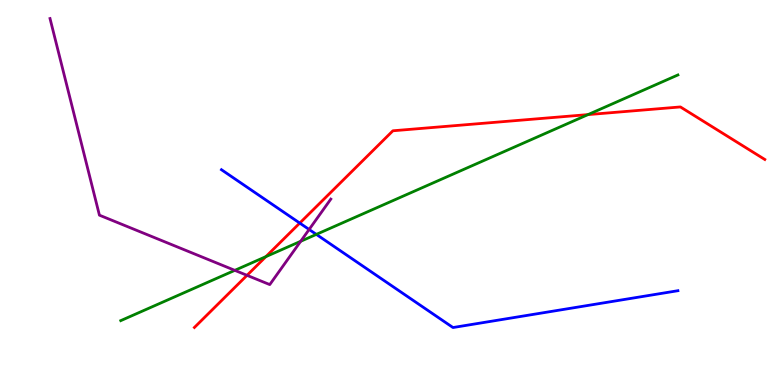[{'lines': ['blue', 'red'], 'intersections': [{'x': 3.87, 'y': 4.21}]}, {'lines': ['green', 'red'], 'intersections': [{'x': 3.43, 'y': 3.33}, {'x': 7.59, 'y': 7.02}]}, {'lines': ['purple', 'red'], 'intersections': [{'x': 3.19, 'y': 2.85}]}, {'lines': ['blue', 'green'], 'intersections': [{'x': 4.08, 'y': 3.91}]}, {'lines': ['blue', 'purple'], 'intersections': [{'x': 3.99, 'y': 4.04}]}, {'lines': ['green', 'purple'], 'intersections': [{'x': 3.03, 'y': 2.98}, {'x': 3.88, 'y': 3.73}]}]